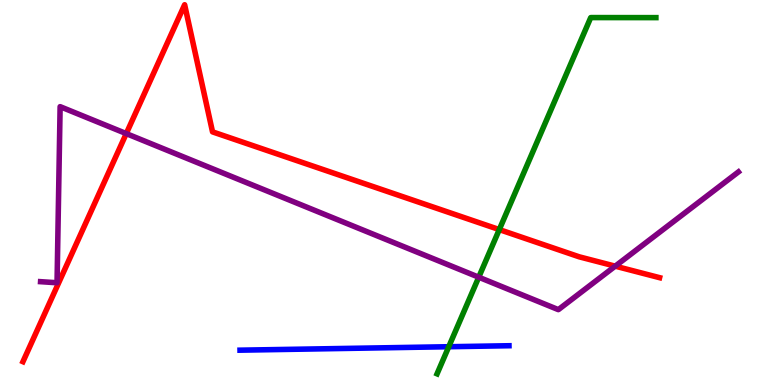[{'lines': ['blue', 'red'], 'intersections': []}, {'lines': ['green', 'red'], 'intersections': [{'x': 6.44, 'y': 4.04}]}, {'lines': ['purple', 'red'], 'intersections': [{'x': 1.63, 'y': 6.53}, {'x': 7.94, 'y': 3.09}]}, {'lines': ['blue', 'green'], 'intersections': [{'x': 5.79, 'y': 0.994}]}, {'lines': ['blue', 'purple'], 'intersections': []}, {'lines': ['green', 'purple'], 'intersections': [{'x': 6.18, 'y': 2.8}]}]